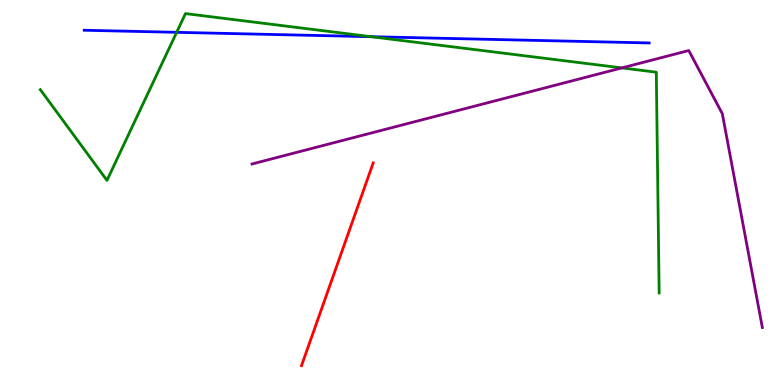[{'lines': ['blue', 'red'], 'intersections': []}, {'lines': ['green', 'red'], 'intersections': []}, {'lines': ['purple', 'red'], 'intersections': []}, {'lines': ['blue', 'green'], 'intersections': [{'x': 2.28, 'y': 9.16}, {'x': 4.79, 'y': 9.05}]}, {'lines': ['blue', 'purple'], 'intersections': []}, {'lines': ['green', 'purple'], 'intersections': [{'x': 8.02, 'y': 8.24}]}]